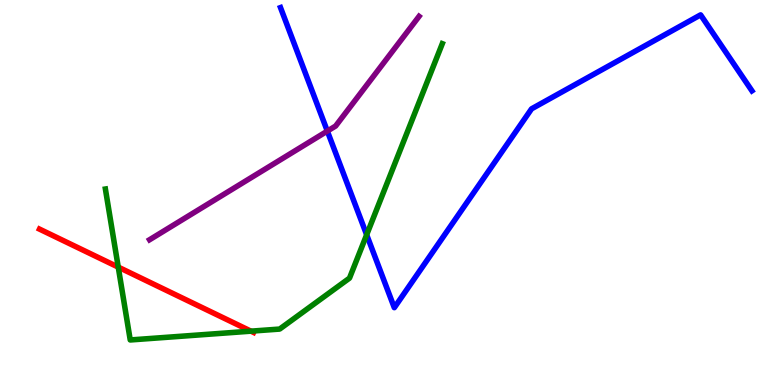[{'lines': ['blue', 'red'], 'intersections': []}, {'lines': ['green', 'red'], 'intersections': [{'x': 1.53, 'y': 3.06}, {'x': 3.24, 'y': 1.4}]}, {'lines': ['purple', 'red'], 'intersections': []}, {'lines': ['blue', 'green'], 'intersections': [{'x': 4.73, 'y': 3.9}]}, {'lines': ['blue', 'purple'], 'intersections': [{'x': 4.22, 'y': 6.6}]}, {'lines': ['green', 'purple'], 'intersections': []}]